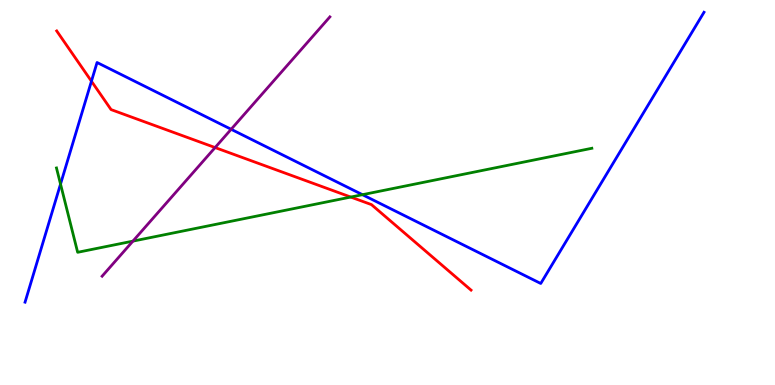[{'lines': ['blue', 'red'], 'intersections': [{'x': 1.18, 'y': 7.89}]}, {'lines': ['green', 'red'], 'intersections': [{'x': 4.53, 'y': 4.88}]}, {'lines': ['purple', 'red'], 'intersections': [{'x': 2.78, 'y': 6.17}]}, {'lines': ['blue', 'green'], 'intersections': [{'x': 0.781, 'y': 5.22}, {'x': 4.68, 'y': 4.94}]}, {'lines': ['blue', 'purple'], 'intersections': [{'x': 2.98, 'y': 6.64}]}, {'lines': ['green', 'purple'], 'intersections': [{'x': 1.72, 'y': 3.74}]}]